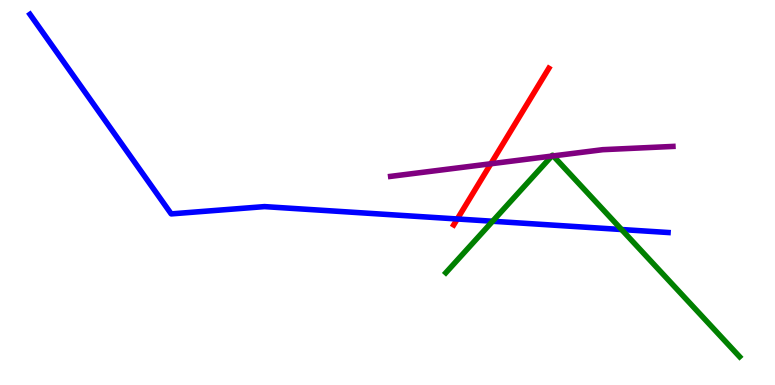[{'lines': ['blue', 'red'], 'intersections': [{'x': 5.9, 'y': 4.31}]}, {'lines': ['green', 'red'], 'intersections': []}, {'lines': ['purple', 'red'], 'intersections': [{'x': 6.33, 'y': 5.75}]}, {'lines': ['blue', 'green'], 'intersections': [{'x': 6.36, 'y': 4.25}, {'x': 8.02, 'y': 4.04}]}, {'lines': ['blue', 'purple'], 'intersections': []}, {'lines': ['green', 'purple'], 'intersections': [{'x': 7.12, 'y': 5.95}, {'x': 7.14, 'y': 5.95}]}]